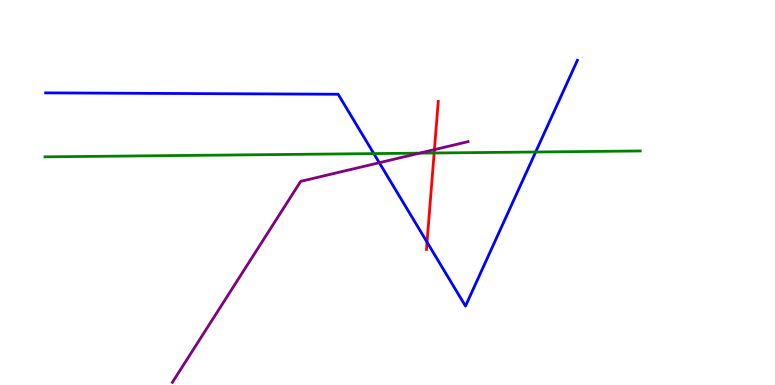[{'lines': ['blue', 'red'], 'intersections': [{'x': 5.51, 'y': 3.71}]}, {'lines': ['green', 'red'], 'intersections': [{'x': 5.6, 'y': 6.03}]}, {'lines': ['purple', 'red'], 'intersections': [{'x': 5.61, 'y': 6.11}]}, {'lines': ['blue', 'green'], 'intersections': [{'x': 4.82, 'y': 6.01}, {'x': 6.91, 'y': 6.05}]}, {'lines': ['blue', 'purple'], 'intersections': [{'x': 4.89, 'y': 5.77}]}, {'lines': ['green', 'purple'], 'intersections': [{'x': 5.41, 'y': 6.02}]}]